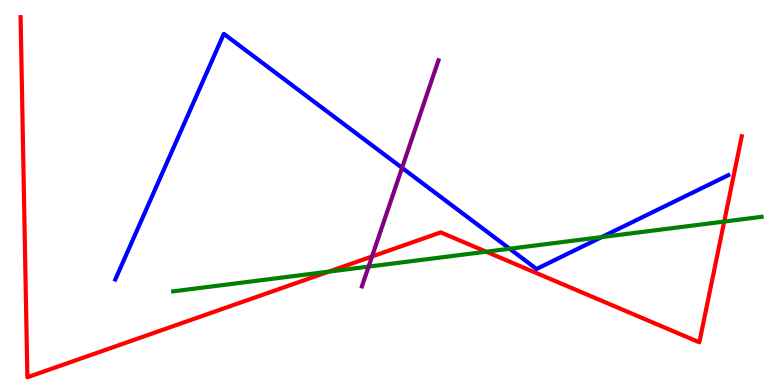[{'lines': ['blue', 'red'], 'intersections': []}, {'lines': ['green', 'red'], 'intersections': [{'x': 4.24, 'y': 2.94}, {'x': 6.27, 'y': 3.46}, {'x': 9.34, 'y': 4.25}]}, {'lines': ['purple', 'red'], 'intersections': [{'x': 4.8, 'y': 3.34}]}, {'lines': ['blue', 'green'], 'intersections': [{'x': 6.58, 'y': 3.54}, {'x': 7.76, 'y': 3.84}]}, {'lines': ['blue', 'purple'], 'intersections': [{'x': 5.19, 'y': 5.64}]}, {'lines': ['green', 'purple'], 'intersections': [{'x': 4.76, 'y': 3.08}]}]